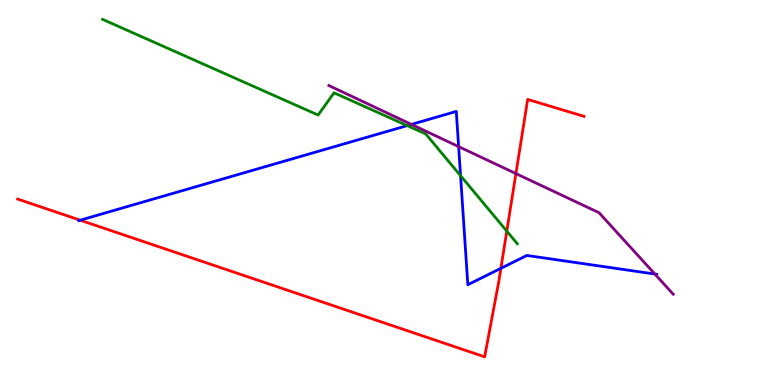[{'lines': ['blue', 'red'], 'intersections': [{'x': 1.03, 'y': 4.28}, {'x': 6.46, 'y': 3.03}]}, {'lines': ['green', 'red'], 'intersections': [{'x': 6.54, 'y': 4.0}]}, {'lines': ['purple', 'red'], 'intersections': [{'x': 6.66, 'y': 5.49}]}, {'lines': ['blue', 'green'], 'intersections': [{'x': 5.25, 'y': 6.74}, {'x': 5.94, 'y': 5.44}]}, {'lines': ['blue', 'purple'], 'intersections': [{'x': 5.31, 'y': 6.77}, {'x': 5.92, 'y': 6.19}, {'x': 8.45, 'y': 2.88}]}, {'lines': ['green', 'purple'], 'intersections': []}]